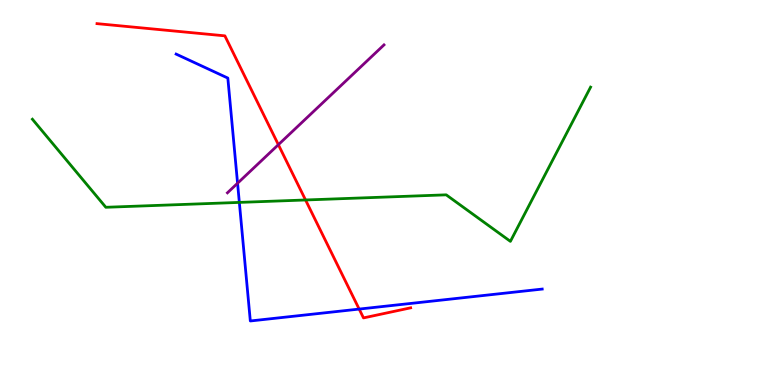[{'lines': ['blue', 'red'], 'intersections': [{'x': 4.63, 'y': 1.97}]}, {'lines': ['green', 'red'], 'intersections': [{'x': 3.94, 'y': 4.81}]}, {'lines': ['purple', 'red'], 'intersections': [{'x': 3.59, 'y': 6.24}]}, {'lines': ['blue', 'green'], 'intersections': [{'x': 3.09, 'y': 4.74}]}, {'lines': ['blue', 'purple'], 'intersections': [{'x': 3.07, 'y': 5.24}]}, {'lines': ['green', 'purple'], 'intersections': []}]